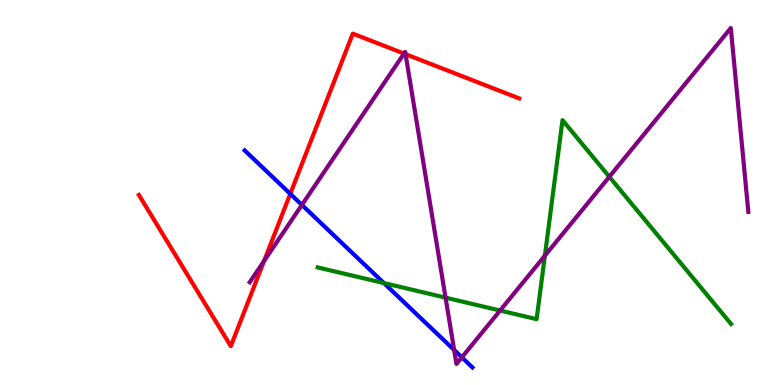[{'lines': ['blue', 'red'], 'intersections': [{'x': 3.75, 'y': 4.97}]}, {'lines': ['green', 'red'], 'intersections': []}, {'lines': ['purple', 'red'], 'intersections': [{'x': 3.41, 'y': 3.22}, {'x': 5.21, 'y': 8.61}, {'x': 5.23, 'y': 8.59}]}, {'lines': ['blue', 'green'], 'intersections': [{'x': 4.95, 'y': 2.65}]}, {'lines': ['blue', 'purple'], 'intersections': [{'x': 3.9, 'y': 4.68}, {'x': 5.86, 'y': 0.909}, {'x': 5.96, 'y': 0.719}]}, {'lines': ['green', 'purple'], 'intersections': [{'x': 5.75, 'y': 2.27}, {'x': 6.45, 'y': 1.93}, {'x': 7.03, 'y': 3.36}, {'x': 7.86, 'y': 5.41}]}]